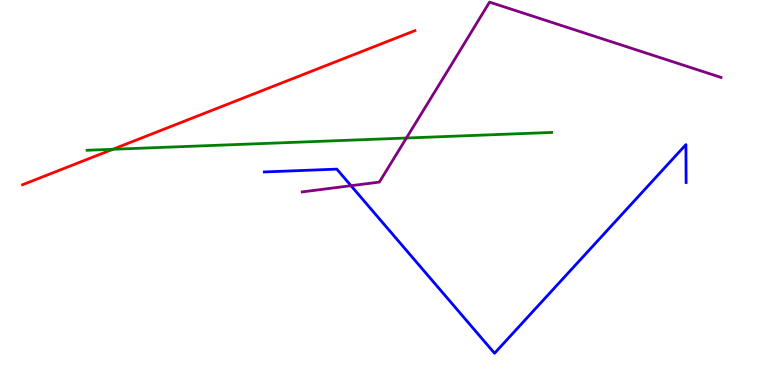[{'lines': ['blue', 'red'], 'intersections': []}, {'lines': ['green', 'red'], 'intersections': [{'x': 1.46, 'y': 6.12}]}, {'lines': ['purple', 'red'], 'intersections': []}, {'lines': ['blue', 'green'], 'intersections': []}, {'lines': ['blue', 'purple'], 'intersections': [{'x': 4.53, 'y': 5.18}]}, {'lines': ['green', 'purple'], 'intersections': [{'x': 5.24, 'y': 6.42}]}]